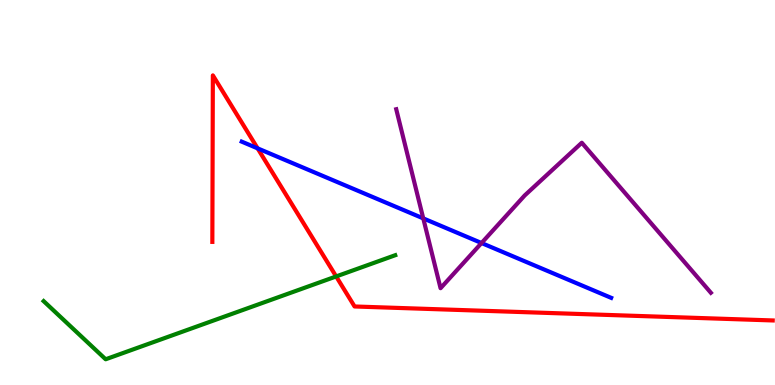[{'lines': ['blue', 'red'], 'intersections': [{'x': 3.32, 'y': 6.15}]}, {'lines': ['green', 'red'], 'intersections': [{'x': 4.34, 'y': 2.82}]}, {'lines': ['purple', 'red'], 'intersections': []}, {'lines': ['blue', 'green'], 'intersections': []}, {'lines': ['blue', 'purple'], 'intersections': [{'x': 5.46, 'y': 4.33}, {'x': 6.21, 'y': 3.69}]}, {'lines': ['green', 'purple'], 'intersections': []}]